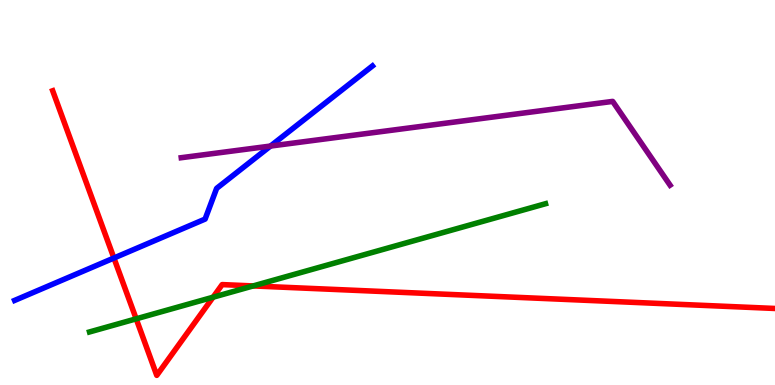[{'lines': ['blue', 'red'], 'intersections': [{'x': 1.47, 'y': 3.3}]}, {'lines': ['green', 'red'], 'intersections': [{'x': 1.76, 'y': 1.72}, {'x': 2.75, 'y': 2.28}, {'x': 3.27, 'y': 2.57}]}, {'lines': ['purple', 'red'], 'intersections': []}, {'lines': ['blue', 'green'], 'intersections': []}, {'lines': ['blue', 'purple'], 'intersections': [{'x': 3.49, 'y': 6.21}]}, {'lines': ['green', 'purple'], 'intersections': []}]